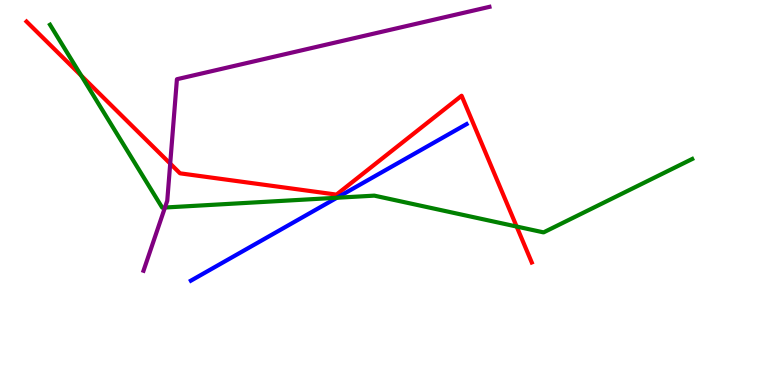[{'lines': ['blue', 'red'], 'intersections': []}, {'lines': ['green', 'red'], 'intersections': [{'x': 1.05, 'y': 8.03}, {'x': 6.67, 'y': 4.12}]}, {'lines': ['purple', 'red'], 'intersections': [{'x': 2.2, 'y': 5.75}]}, {'lines': ['blue', 'green'], 'intersections': [{'x': 4.35, 'y': 4.86}]}, {'lines': ['blue', 'purple'], 'intersections': []}, {'lines': ['green', 'purple'], 'intersections': [{'x': 2.13, 'y': 4.61}]}]